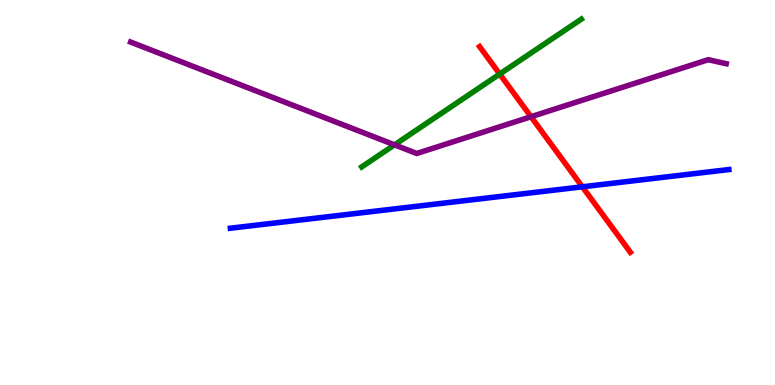[{'lines': ['blue', 'red'], 'intersections': [{'x': 7.51, 'y': 5.15}]}, {'lines': ['green', 'red'], 'intersections': [{'x': 6.45, 'y': 8.08}]}, {'lines': ['purple', 'red'], 'intersections': [{'x': 6.85, 'y': 6.97}]}, {'lines': ['blue', 'green'], 'intersections': []}, {'lines': ['blue', 'purple'], 'intersections': []}, {'lines': ['green', 'purple'], 'intersections': [{'x': 5.09, 'y': 6.24}]}]